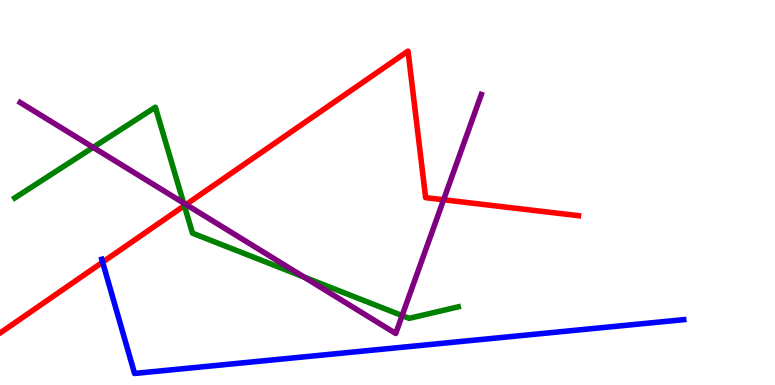[{'lines': ['blue', 'red'], 'intersections': [{'x': 1.32, 'y': 3.19}]}, {'lines': ['green', 'red'], 'intersections': [{'x': 2.38, 'y': 4.66}]}, {'lines': ['purple', 'red'], 'intersections': [{'x': 2.4, 'y': 4.69}, {'x': 5.72, 'y': 4.81}]}, {'lines': ['blue', 'green'], 'intersections': []}, {'lines': ['blue', 'purple'], 'intersections': []}, {'lines': ['green', 'purple'], 'intersections': [{'x': 1.2, 'y': 6.17}, {'x': 2.37, 'y': 4.73}, {'x': 3.92, 'y': 2.81}, {'x': 5.19, 'y': 1.8}]}]